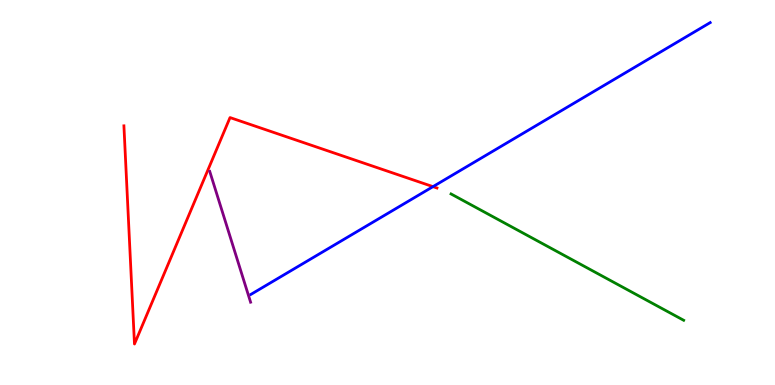[{'lines': ['blue', 'red'], 'intersections': [{'x': 5.59, 'y': 5.15}]}, {'lines': ['green', 'red'], 'intersections': []}, {'lines': ['purple', 'red'], 'intersections': []}, {'lines': ['blue', 'green'], 'intersections': []}, {'lines': ['blue', 'purple'], 'intersections': []}, {'lines': ['green', 'purple'], 'intersections': []}]